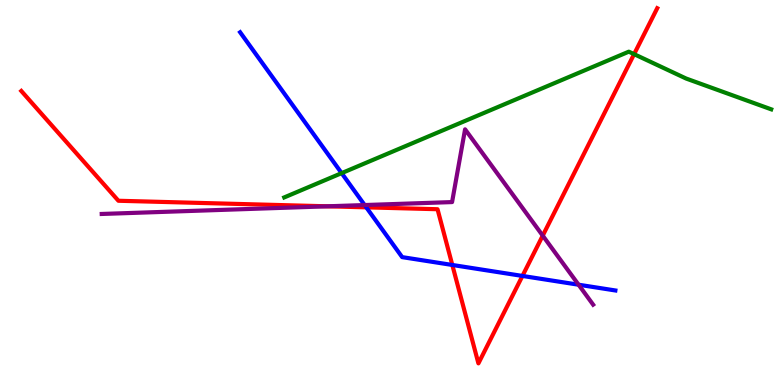[{'lines': ['blue', 'red'], 'intersections': [{'x': 4.73, 'y': 4.61}, {'x': 5.84, 'y': 3.12}, {'x': 6.74, 'y': 2.83}]}, {'lines': ['green', 'red'], 'intersections': [{'x': 8.18, 'y': 8.59}]}, {'lines': ['purple', 'red'], 'intersections': [{'x': 4.22, 'y': 4.64}, {'x': 7.0, 'y': 3.88}]}, {'lines': ['blue', 'green'], 'intersections': [{'x': 4.41, 'y': 5.5}]}, {'lines': ['blue', 'purple'], 'intersections': [{'x': 4.7, 'y': 4.67}, {'x': 7.47, 'y': 2.6}]}, {'lines': ['green', 'purple'], 'intersections': []}]